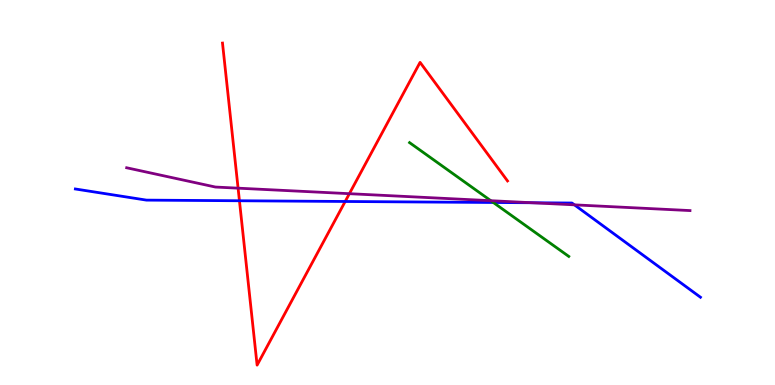[{'lines': ['blue', 'red'], 'intersections': [{'x': 3.09, 'y': 4.79}, {'x': 4.45, 'y': 4.77}]}, {'lines': ['green', 'red'], 'intersections': []}, {'lines': ['purple', 'red'], 'intersections': [{'x': 3.07, 'y': 5.11}, {'x': 4.51, 'y': 4.97}]}, {'lines': ['blue', 'green'], 'intersections': [{'x': 6.37, 'y': 4.74}]}, {'lines': ['blue', 'purple'], 'intersections': [{'x': 6.87, 'y': 4.73}, {'x': 7.41, 'y': 4.68}]}, {'lines': ['green', 'purple'], 'intersections': [{'x': 6.33, 'y': 4.79}]}]